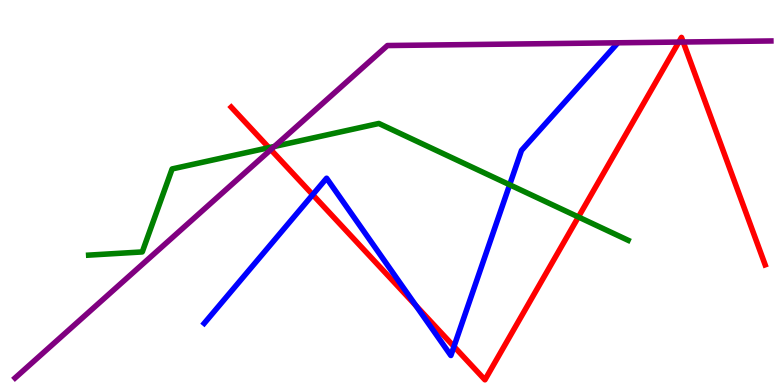[{'lines': ['blue', 'red'], 'intersections': [{'x': 4.03, 'y': 4.94}, {'x': 5.37, 'y': 2.06}, {'x': 5.86, 'y': 0.999}]}, {'lines': ['green', 'red'], 'intersections': [{'x': 3.47, 'y': 6.16}, {'x': 7.46, 'y': 4.36}]}, {'lines': ['purple', 'red'], 'intersections': [{'x': 3.49, 'y': 6.11}, {'x': 8.76, 'y': 8.91}, {'x': 8.82, 'y': 8.91}]}, {'lines': ['blue', 'green'], 'intersections': [{'x': 6.58, 'y': 5.2}]}, {'lines': ['blue', 'purple'], 'intersections': []}, {'lines': ['green', 'purple'], 'intersections': [{'x': 3.54, 'y': 6.2}]}]